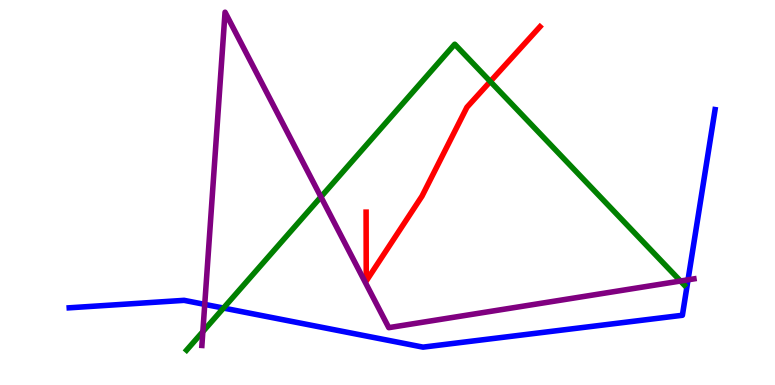[{'lines': ['blue', 'red'], 'intersections': []}, {'lines': ['green', 'red'], 'intersections': [{'x': 6.33, 'y': 7.88}]}, {'lines': ['purple', 'red'], 'intersections': []}, {'lines': ['blue', 'green'], 'intersections': [{'x': 2.88, 'y': 2.0}]}, {'lines': ['blue', 'purple'], 'intersections': [{'x': 2.64, 'y': 2.09}, {'x': 8.88, 'y': 2.73}]}, {'lines': ['green', 'purple'], 'intersections': [{'x': 2.62, 'y': 1.39}, {'x': 4.14, 'y': 4.89}, {'x': 8.78, 'y': 2.7}]}]